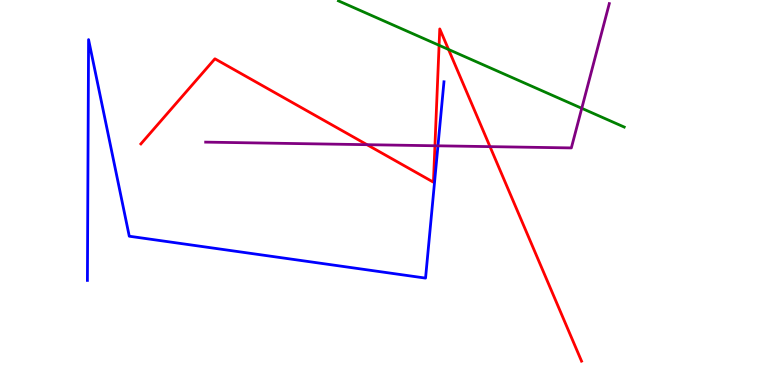[{'lines': ['blue', 'red'], 'intersections': []}, {'lines': ['green', 'red'], 'intersections': [{'x': 5.67, 'y': 8.82}, {'x': 5.79, 'y': 8.72}]}, {'lines': ['purple', 'red'], 'intersections': [{'x': 4.74, 'y': 6.24}, {'x': 5.61, 'y': 6.21}, {'x': 6.32, 'y': 6.19}]}, {'lines': ['blue', 'green'], 'intersections': []}, {'lines': ['blue', 'purple'], 'intersections': [{'x': 5.65, 'y': 6.21}]}, {'lines': ['green', 'purple'], 'intersections': [{'x': 7.51, 'y': 7.19}]}]